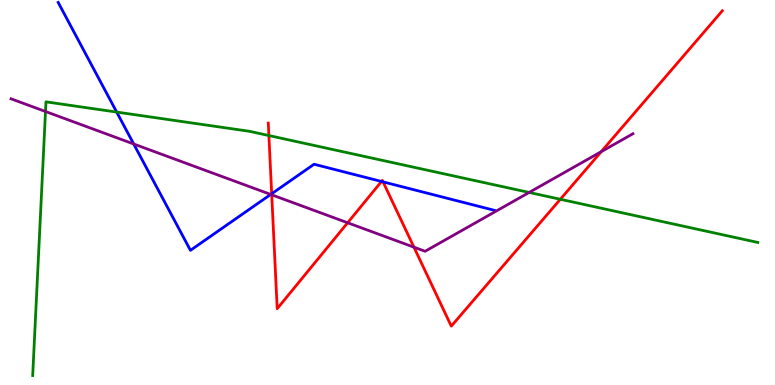[{'lines': ['blue', 'red'], 'intersections': [{'x': 3.51, 'y': 4.97}, {'x': 4.92, 'y': 5.29}, {'x': 4.94, 'y': 5.28}]}, {'lines': ['green', 'red'], 'intersections': [{'x': 3.47, 'y': 6.48}, {'x': 7.23, 'y': 4.82}]}, {'lines': ['purple', 'red'], 'intersections': [{'x': 3.51, 'y': 4.94}, {'x': 4.49, 'y': 4.21}, {'x': 5.34, 'y': 3.58}, {'x': 7.76, 'y': 6.06}]}, {'lines': ['blue', 'green'], 'intersections': [{'x': 1.51, 'y': 7.09}]}, {'lines': ['blue', 'purple'], 'intersections': [{'x': 1.73, 'y': 6.26}, {'x': 3.49, 'y': 4.95}]}, {'lines': ['green', 'purple'], 'intersections': [{'x': 0.587, 'y': 7.1}, {'x': 6.83, 'y': 5.0}]}]